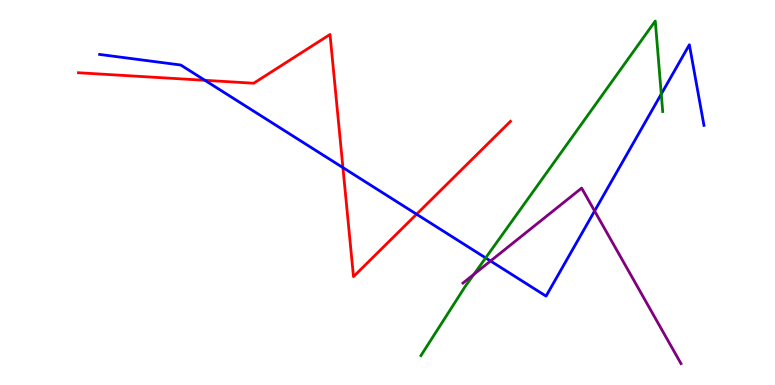[{'lines': ['blue', 'red'], 'intersections': [{'x': 2.64, 'y': 7.91}, {'x': 4.42, 'y': 5.65}, {'x': 5.38, 'y': 4.44}]}, {'lines': ['green', 'red'], 'intersections': []}, {'lines': ['purple', 'red'], 'intersections': []}, {'lines': ['blue', 'green'], 'intersections': [{'x': 6.27, 'y': 3.3}, {'x': 8.53, 'y': 7.56}]}, {'lines': ['blue', 'purple'], 'intersections': [{'x': 6.33, 'y': 3.22}, {'x': 7.67, 'y': 4.52}]}, {'lines': ['green', 'purple'], 'intersections': [{'x': 6.11, 'y': 2.88}]}]